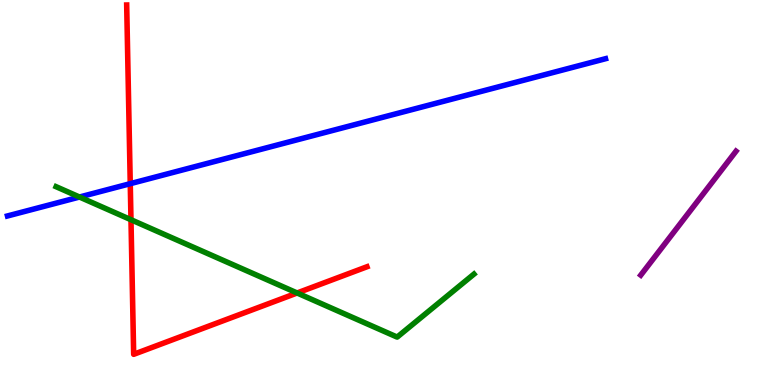[{'lines': ['blue', 'red'], 'intersections': [{'x': 1.68, 'y': 5.23}]}, {'lines': ['green', 'red'], 'intersections': [{'x': 1.69, 'y': 4.29}, {'x': 3.83, 'y': 2.39}]}, {'lines': ['purple', 'red'], 'intersections': []}, {'lines': ['blue', 'green'], 'intersections': [{'x': 1.03, 'y': 4.88}]}, {'lines': ['blue', 'purple'], 'intersections': []}, {'lines': ['green', 'purple'], 'intersections': []}]